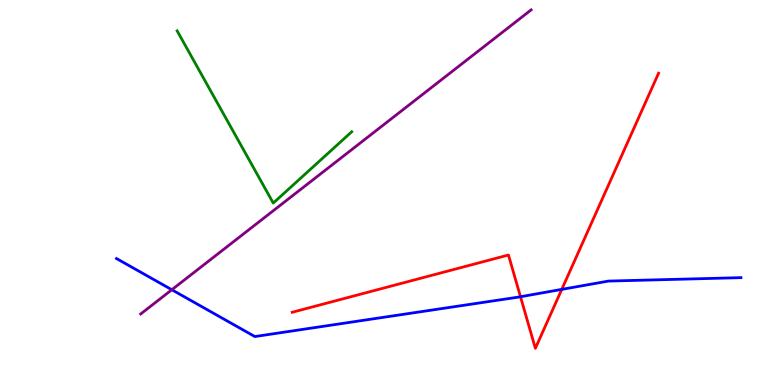[{'lines': ['blue', 'red'], 'intersections': [{'x': 6.72, 'y': 2.29}, {'x': 7.25, 'y': 2.48}]}, {'lines': ['green', 'red'], 'intersections': []}, {'lines': ['purple', 'red'], 'intersections': []}, {'lines': ['blue', 'green'], 'intersections': []}, {'lines': ['blue', 'purple'], 'intersections': [{'x': 2.22, 'y': 2.47}]}, {'lines': ['green', 'purple'], 'intersections': []}]